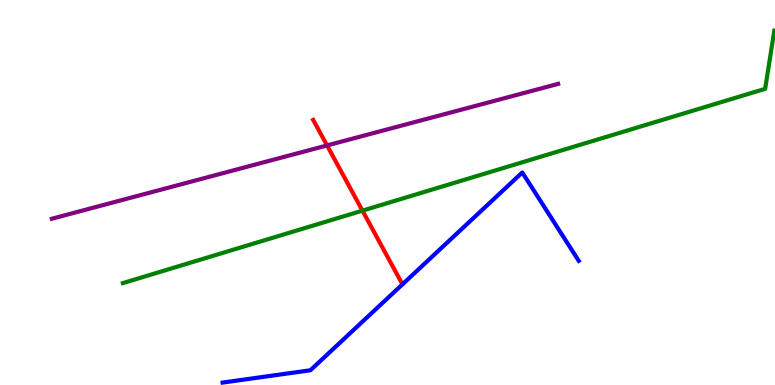[{'lines': ['blue', 'red'], 'intersections': []}, {'lines': ['green', 'red'], 'intersections': [{'x': 4.68, 'y': 4.53}]}, {'lines': ['purple', 'red'], 'intersections': [{'x': 4.22, 'y': 6.22}]}, {'lines': ['blue', 'green'], 'intersections': []}, {'lines': ['blue', 'purple'], 'intersections': []}, {'lines': ['green', 'purple'], 'intersections': []}]